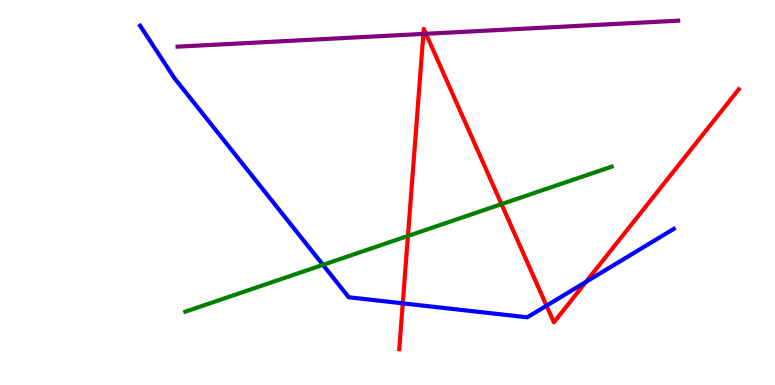[{'lines': ['blue', 'red'], 'intersections': [{'x': 5.2, 'y': 2.12}, {'x': 7.05, 'y': 2.06}, {'x': 7.56, 'y': 2.68}]}, {'lines': ['green', 'red'], 'intersections': [{'x': 5.26, 'y': 3.87}, {'x': 6.47, 'y': 4.7}]}, {'lines': ['purple', 'red'], 'intersections': [{'x': 5.46, 'y': 9.12}, {'x': 5.5, 'y': 9.12}]}, {'lines': ['blue', 'green'], 'intersections': [{'x': 4.17, 'y': 3.12}]}, {'lines': ['blue', 'purple'], 'intersections': []}, {'lines': ['green', 'purple'], 'intersections': []}]